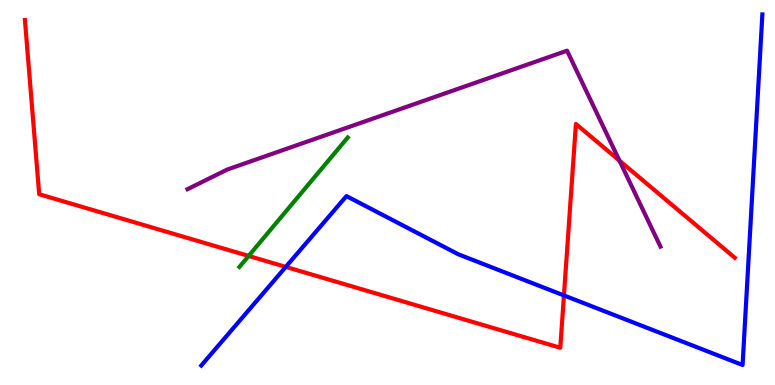[{'lines': ['blue', 'red'], 'intersections': [{'x': 3.69, 'y': 3.07}, {'x': 7.28, 'y': 2.33}]}, {'lines': ['green', 'red'], 'intersections': [{'x': 3.21, 'y': 3.35}]}, {'lines': ['purple', 'red'], 'intersections': [{'x': 7.99, 'y': 5.83}]}, {'lines': ['blue', 'green'], 'intersections': []}, {'lines': ['blue', 'purple'], 'intersections': []}, {'lines': ['green', 'purple'], 'intersections': []}]